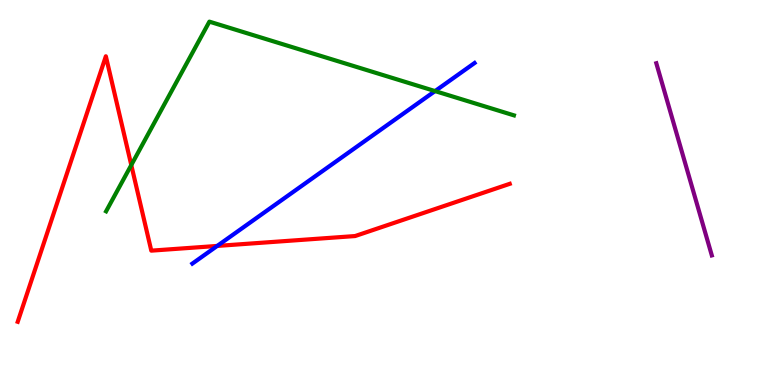[{'lines': ['blue', 'red'], 'intersections': [{'x': 2.8, 'y': 3.61}]}, {'lines': ['green', 'red'], 'intersections': [{'x': 1.69, 'y': 5.71}]}, {'lines': ['purple', 'red'], 'intersections': []}, {'lines': ['blue', 'green'], 'intersections': [{'x': 5.61, 'y': 7.63}]}, {'lines': ['blue', 'purple'], 'intersections': []}, {'lines': ['green', 'purple'], 'intersections': []}]